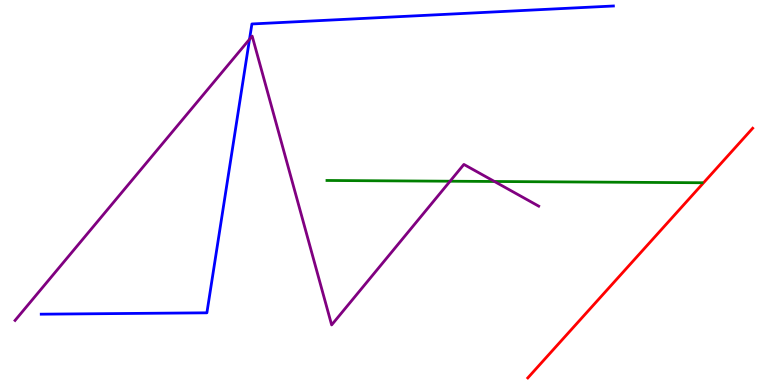[{'lines': ['blue', 'red'], 'intersections': []}, {'lines': ['green', 'red'], 'intersections': []}, {'lines': ['purple', 'red'], 'intersections': []}, {'lines': ['blue', 'green'], 'intersections': []}, {'lines': ['blue', 'purple'], 'intersections': [{'x': 3.22, 'y': 8.98}]}, {'lines': ['green', 'purple'], 'intersections': [{'x': 5.81, 'y': 5.29}, {'x': 6.38, 'y': 5.29}]}]